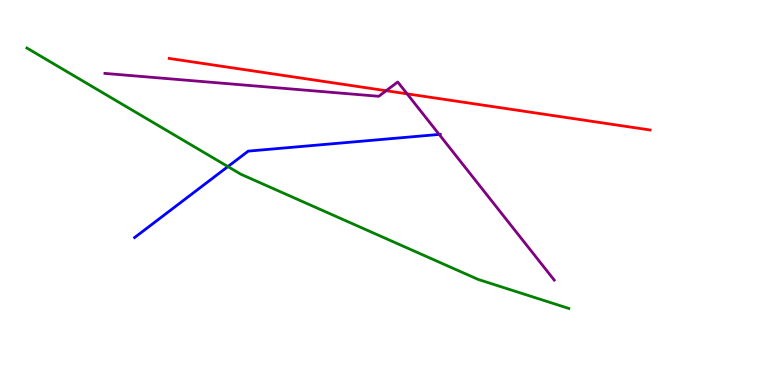[{'lines': ['blue', 'red'], 'intersections': []}, {'lines': ['green', 'red'], 'intersections': []}, {'lines': ['purple', 'red'], 'intersections': [{'x': 4.98, 'y': 7.64}, {'x': 5.25, 'y': 7.56}]}, {'lines': ['blue', 'green'], 'intersections': [{'x': 2.94, 'y': 5.67}]}, {'lines': ['blue', 'purple'], 'intersections': [{'x': 5.67, 'y': 6.51}]}, {'lines': ['green', 'purple'], 'intersections': []}]